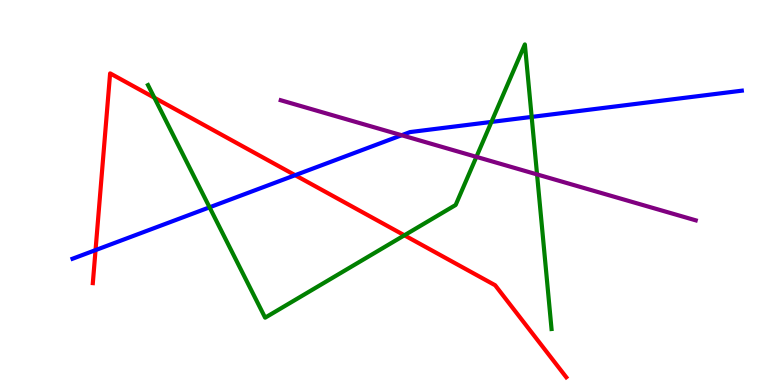[{'lines': ['blue', 'red'], 'intersections': [{'x': 1.23, 'y': 3.5}, {'x': 3.81, 'y': 5.45}]}, {'lines': ['green', 'red'], 'intersections': [{'x': 1.99, 'y': 7.46}, {'x': 5.22, 'y': 3.89}]}, {'lines': ['purple', 'red'], 'intersections': []}, {'lines': ['blue', 'green'], 'intersections': [{'x': 2.7, 'y': 4.62}, {'x': 6.34, 'y': 6.83}, {'x': 6.86, 'y': 6.96}]}, {'lines': ['blue', 'purple'], 'intersections': [{'x': 5.18, 'y': 6.49}]}, {'lines': ['green', 'purple'], 'intersections': [{'x': 6.15, 'y': 5.93}, {'x': 6.93, 'y': 5.47}]}]